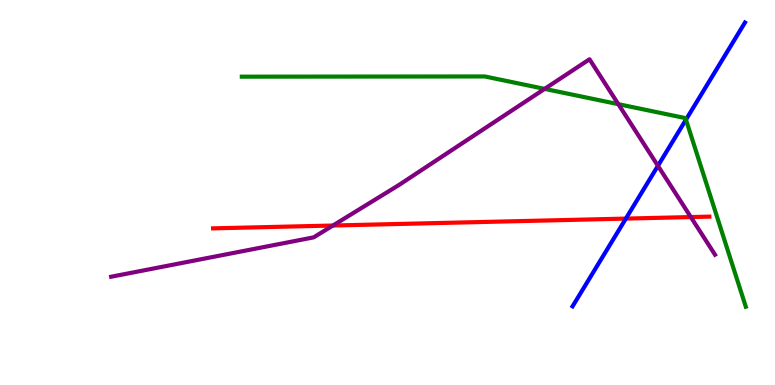[{'lines': ['blue', 'red'], 'intersections': [{'x': 8.08, 'y': 4.32}]}, {'lines': ['green', 'red'], 'intersections': []}, {'lines': ['purple', 'red'], 'intersections': [{'x': 4.3, 'y': 4.14}, {'x': 8.91, 'y': 4.36}]}, {'lines': ['blue', 'green'], 'intersections': [{'x': 8.85, 'y': 6.89}]}, {'lines': ['blue', 'purple'], 'intersections': [{'x': 8.49, 'y': 5.69}]}, {'lines': ['green', 'purple'], 'intersections': [{'x': 7.03, 'y': 7.69}, {'x': 7.98, 'y': 7.29}]}]